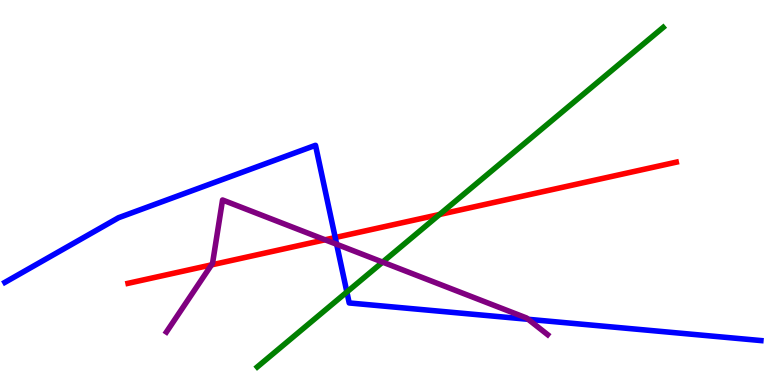[{'lines': ['blue', 'red'], 'intersections': [{'x': 4.33, 'y': 3.83}]}, {'lines': ['green', 'red'], 'intersections': [{'x': 5.67, 'y': 4.43}]}, {'lines': ['purple', 'red'], 'intersections': [{'x': 2.73, 'y': 3.12}, {'x': 4.19, 'y': 3.77}]}, {'lines': ['blue', 'green'], 'intersections': [{'x': 4.48, 'y': 2.42}]}, {'lines': ['blue', 'purple'], 'intersections': [{'x': 4.34, 'y': 3.65}, {'x': 6.81, 'y': 1.71}]}, {'lines': ['green', 'purple'], 'intersections': [{'x': 4.94, 'y': 3.19}]}]